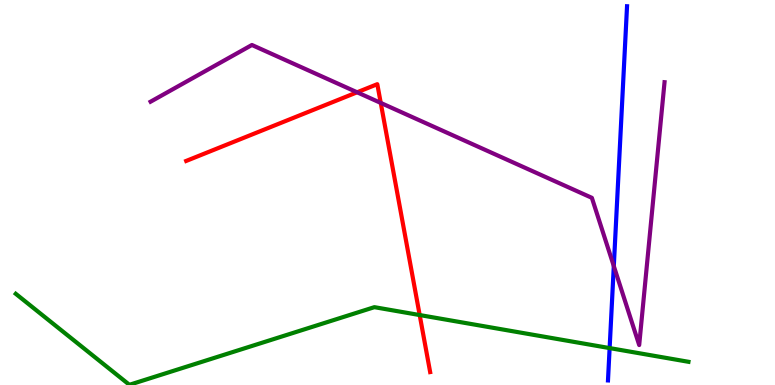[{'lines': ['blue', 'red'], 'intersections': []}, {'lines': ['green', 'red'], 'intersections': [{'x': 5.42, 'y': 1.82}]}, {'lines': ['purple', 'red'], 'intersections': [{'x': 4.61, 'y': 7.6}, {'x': 4.91, 'y': 7.33}]}, {'lines': ['blue', 'green'], 'intersections': [{'x': 7.87, 'y': 0.959}]}, {'lines': ['blue', 'purple'], 'intersections': [{'x': 7.92, 'y': 3.09}]}, {'lines': ['green', 'purple'], 'intersections': []}]